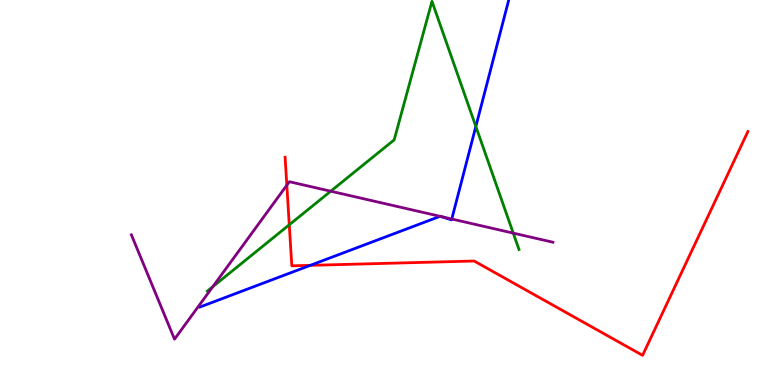[{'lines': ['blue', 'red'], 'intersections': [{'x': 4.0, 'y': 3.11}]}, {'lines': ['green', 'red'], 'intersections': [{'x': 3.73, 'y': 4.16}]}, {'lines': ['purple', 'red'], 'intersections': [{'x': 3.7, 'y': 5.19}]}, {'lines': ['blue', 'green'], 'intersections': [{'x': 6.14, 'y': 6.72}]}, {'lines': ['blue', 'purple'], 'intersections': [{'x': 5.68, 'y': 4.38}, {'x': 5.69, 'y': 4.37}, {'x': 5.83, 'y': 4.31}]}, {'lines': ['green', 'purple'], 'intersections': [{'x': 2.75, 'y': 2.55}, {'x': 4.27, 'y': 5.03}, {'x': 6.62, 'y': 3.95}]}]